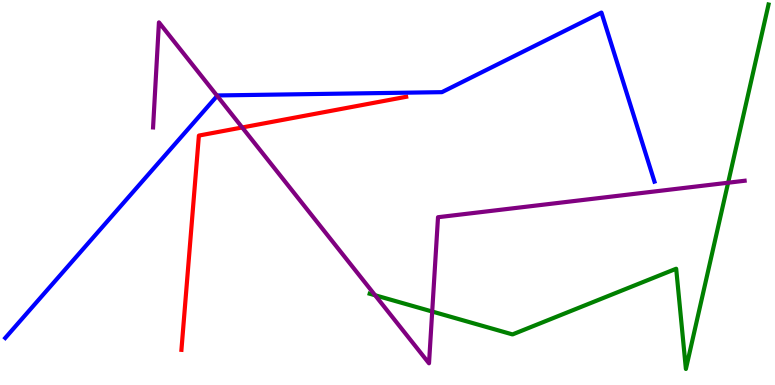[{'lines': ['blue', 'red'], 'intersections': []}, {'lines': ['green', 'red'], 'intersections': []}, {'lines': ['purple', 'red'], 'intersections': [{'x': 3.13, 'y': 6.69}]}, {'lines': ['blue', 'green'], 'intersections': []}, {'lines': ['blue', 'purple'], 'intersections': [{'x': 2.8, 'y': 7.51}]}, {'lines': ['green', 'purple'], 'intersections': [{'x': 4.84, 'y': 2.33}, {'x': 5.58, 'y': 1.91}, {'x': 9.4, 'y': 5.25}]}]